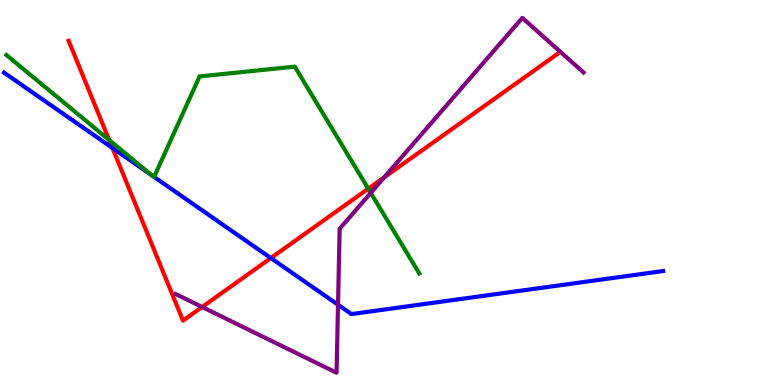[{'lines': ['blue', 'red'], 'intersections': [{'x': 1.45, 'y': 6.16}, {'x': 3.49, 'y': 3.3}]}, {'lines': ['green', 'red'], 'intersections': [{'x': 1.41, 'y': 6.36}, {'x': 4.75, 'y': 5.1}]}, {'lines': ['purple', 'red'], 'intersections': [{'x': 2.61, 'y': 2.03}, {'x': 4.96, 'y': 5.4}]}, {'lines': ['blue', 'green'], 'intersections': [{'x': 1.96, 'y': 5.44}, {'x': 1.99, 'y': 5.4}]}, {'lines': ['blue', 'purple'], 'intersections': [{'x': 4.36, 'y': 2.08}]}, {'lines': ['green', 'purple'], 'intersections': [{'x': 4.78, 'y': 4.99}]}]